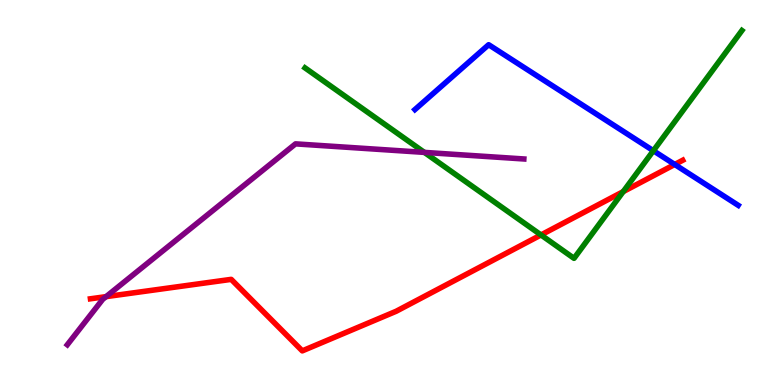[{'lines': ['blue', 'red'], 'intersections': [{'x': 8.71, 'y': 5.73}]}, {'lines': ['green', 'red'], 'intersections': [{'x': 6.98, 'y': 3.9}, {'x': 8.04, 'y': 5.02}]}, {'lines': ['purple', 'red'], 'intersections': [{'x': 1.37, 'y': 2.3}]}, {'lines': ['blue', 'green'], 'intersections': [{'x': 8.43, 'y': 6.09}]}, {'lines': ['blue', 'purple'], 'intersections': []}, {'lines': ['green', 'purple'], 'intersections': [{'x': 5.48, 'y': 6.04}]}]